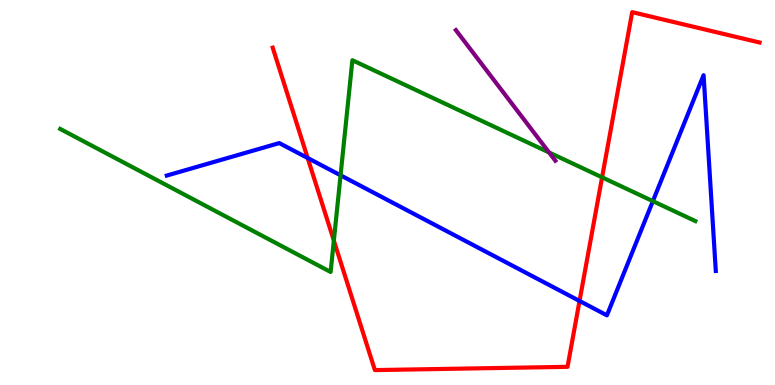[{'lines': ['blue', 'red'], 'intersections': [{'x': 3.97, 'y': 5.9}, {'x': 7.48, 'y': 2.18}]}, {'lines': ['green', 'red'], 'intersections': [{'x': 4.31, 'y': 3.75}, {'x': 7.77, 'y': 5.39}]}, {'lines': ['purple', 'red'], 'intersections': []}, {'lines': ['blue', 'green'], 'intersections': [{'x': 4.39, 'y': 5.45}, {'x': 8.42, 'y': 4.78}]}, {'lines': ['blue', 'purple'], 'intersections': []}, {'lines': ['green', 'purple'], 'intersections': [{'x': 7.09, 'y': 6.04}]}]